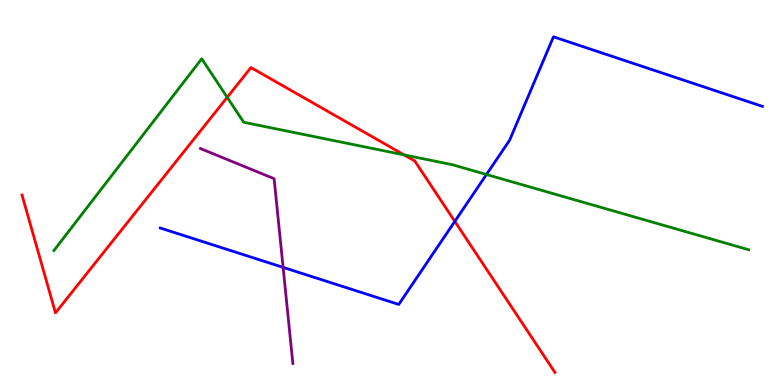[{'lines': ['blue', 'red'], 'intersections': [{'x': 5.87, 'y': 4.25}]}, {'lines': ['green', 'red'], 'intersections': [{'x': 2.93, 'y': 7.47}, {'x': 5.21, 'y': 5.98}]}, {'lines': ['purple', 'red'], 'intersections': []}, {'lines': ['blue', 'green'], 'intersections': [{'x': 6.28, 'y': 5.47}]}, {'lines': ['blue', 'purple'], 'intersections': [{'x': 3.65, 'y': 3.06}]}, {'lines': ['green', 'purple'], 'intersections': []}]